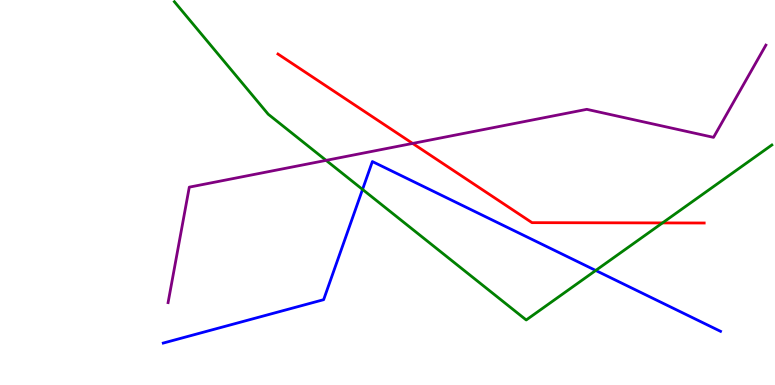[{'lines': ['blue', 'red'], 'intersections': []}, {'lines': ['green', 'red'], 'intersections': [{'x': 8.55, 'y': 4.21}]}, {'lines': ['purple', 'red'], 'intersections': [{'x': 5.32, 'y': 6.27}]}, {'lines': ['blue', 'green'], 'intersections': [{'x': 4.68, 'y': 5.08}, {'x': 7.69, 'y': 2.98}]}, {'lines': ['blue', 'purple'], 'intersections': []}, {'lines': ['green', 'purple'], 'intersections': [{'x': 4.21, 'y': 5.83}]}]